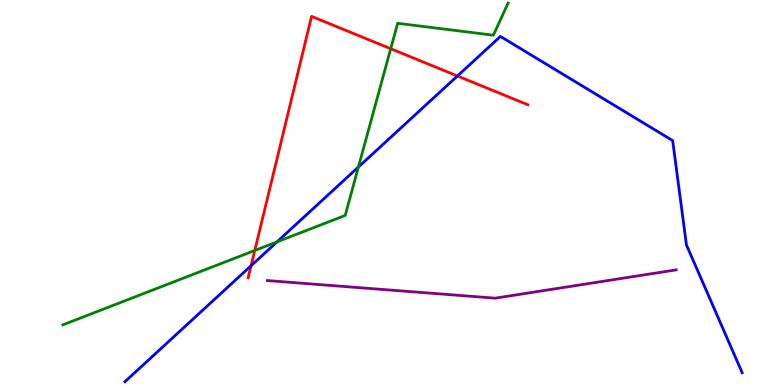[{'lines': ['blue', 'red'], 'intersections': [{'x': 3.24, 'y': 3.1}, {'x': 5.9, 'y': 8.03}]}, {'lines': ['green', 'red'], 'intersections': [{'x': 3.29, 'y': 3.49}, {'x': 5.04, 'y': 8.73}]}, {'lines': ['purple', 'red'], 'intersections': []}, {'lines': ['blue', 'green'], 'intersections': [{'x': 3.57, 'y': 3.72}, {'x': 4.62, 'y': 5.66}]}, {'lines': ['blue', 'purple'], 'intersections': []}, {'lines': ['green', 'purple'], 'intersections': []}]